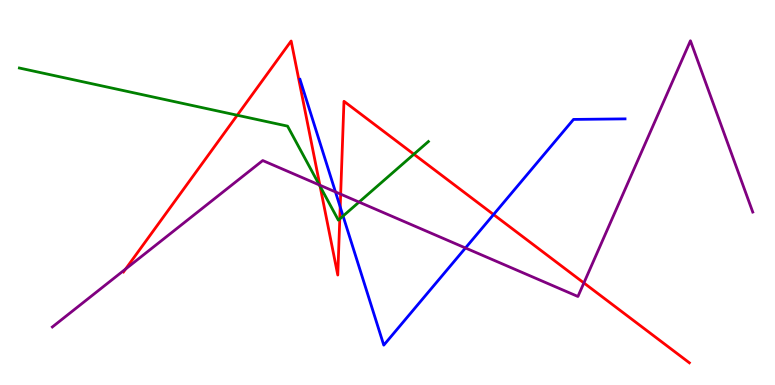[{'lines': ['blue', 'red'], 'intersections': [{'x': 4.39, 'y': 4.62}, {'x': 6.37, 'y': 4.43}]}, {'lines': ['green', 'red'], 'intersections': [{'x': 3.06, 'y': 7.01}, {'x': 4.13, 'y': 5.16}, {'x': 4.38, 'y': 4.31}, {'x': 5.34, 'y': 5.99}]}, {'lines': ['purple', 'red'], 'intersections': [{'x': 1.62, 'y': 3.01}, {'x': 4.13, 'y': 5.19}, {'x': 4.4, 'y': 4.96}, {'x': 7.53, 'y': 2.65}]}, {'lines': ['blue', 'green'], 'intersections': [{'x': 4.43, 'y': 4.39}]}, {'lines': ['blue', 'purple'], 'intersections': [{'x': 4.33, 'y': 5.02}, {'x': 6.01, 'y': 3.56}]}, {'lines': ['green', 'purple'], 'intersections': [{'x': 4.12, 'y': 5.2}, {'x': 4.63, 'y': 4.75}]}]